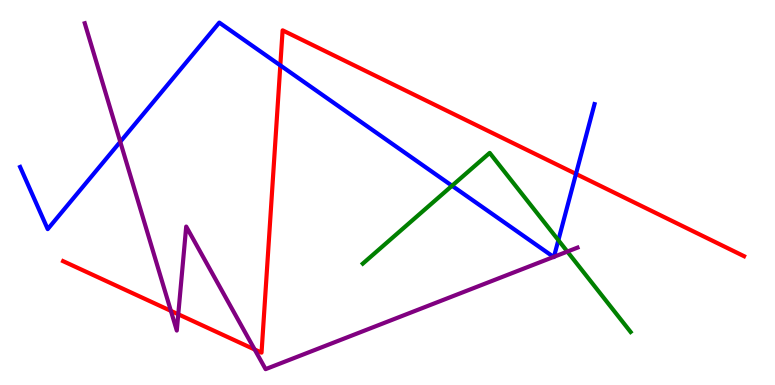[{'lines': ['blue', 'red'], 'intersections': [{'x': 3.62, 'y': 8.3}, {'x': 7.43, 'y': 5.48}]}, {'lines': ['green', 'red'], 'intersections': []}, {'lines': ['purple', 'red'], 'intersections': [{'x': 2.21, 'y': 1.93}, {'x': 2.3, 'y': 1.84}, {'x': 3.29, 'y': 0.922}]}, {'lines': ['blue', 'green'], 'intersections': [{'x': 5.83, 'y': 5.18}, {'x': 7.2, 'y': 3.76}]}, {'lines': ['blue', 'purple'], 'intersections': [{'x': 1.55, 'y': 6.32}, {'x': 7.14, 'y': 3.33}, {'x': 7.15, 'y': 3.33}]}, {'lines': ['green', 'purple'], 'intersections': [{'x': 7.32, 'y': 3.47}]}]